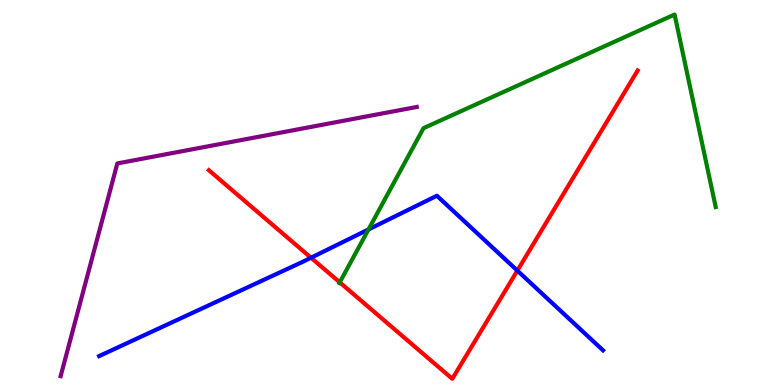[{'lines': ['blue', 'red'], 'intersections': [{'x': 4.01, 'y': 3.31}, {'x': 6.68, 'y': 2.97}]}, {'lines': ['green', 'red'], 'intersections': [{'x': 4.38, 'y': 2.67}]}, {'lines': ['purple', 'red'], 'intersections': []}, {'lines': ['blue', 'green'], 'intersections': [{'x': 4.75, 'y': 4.04}]}, {'lines': ['blue', 'purple'], 'intersections': []}, {'lines': ['green', 'purple'], 'intersections': []}]